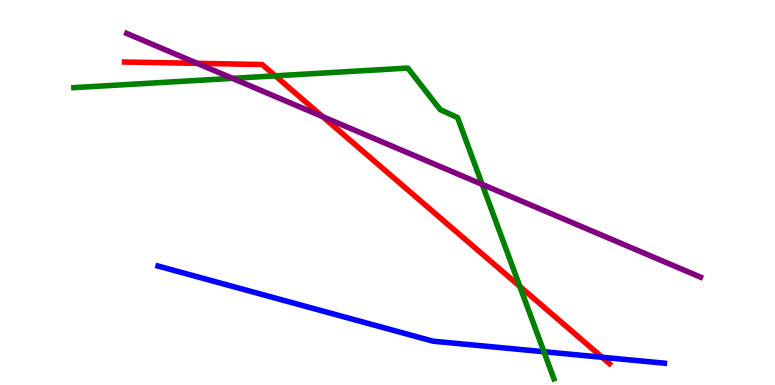[{'lines': ['blue', 'red'], 'intersections': [{'x': 7.77, 'y': 0.721}]}, {'lines': ['green', 'red'], 'intersections': [{'x': 3.55, 'y': 8.03}, {'x': 6.71, 'y': 2.56}]}, {'lines': ['purple', 'red'], 'intersections': [{'x': 2.54, 'y': 8.35}, {'x': 4.16, 'y': 6.97}]}, {'lines': ['blue', 'green'], 'intersections': [{'x': 7.02, 'y': 0.864}]}, {'lines': ['blue', 'purple'], 'intersections': []}, {'lines': ['green', 'purple'], 'intersections': [{'x': 3.0, 'y': 7.96}, {'x': 6.22, 'y': 5.21}]}]